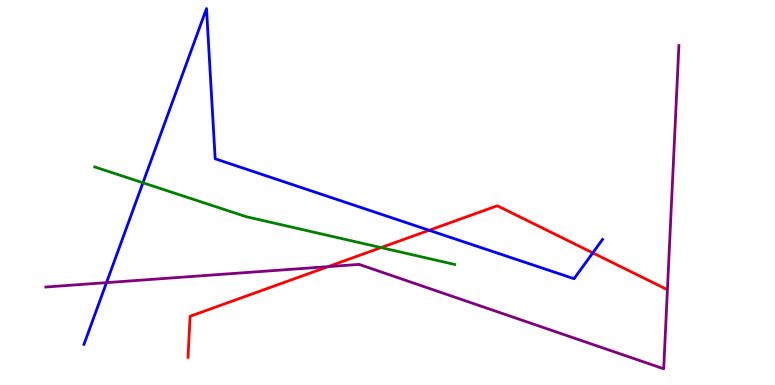[{'lines': ['blue', 'red'], 'intersections': [{'x': 5.54, 'y': 4.02}, {'x': 7.65, 'y': 3.43}]}, {'lines': ['green', 'red'], 'intersections': [{'x': 4.92, 'y': 3.57}]}, {'lines': ['purple', 'red'], 'intersections': [{'x': 4.23, 'y': 3.07}]}, {'lines': ['blue', 'green'], 'intersections': [{'x': 1.84, 'y': 5.25}]}, {'lines': ['blue', 'purple'], 'intersections': [{'x': 1.37, 'y': 2.66}]}, {'lines': ['green', 'purple'], 'intersections': []}]